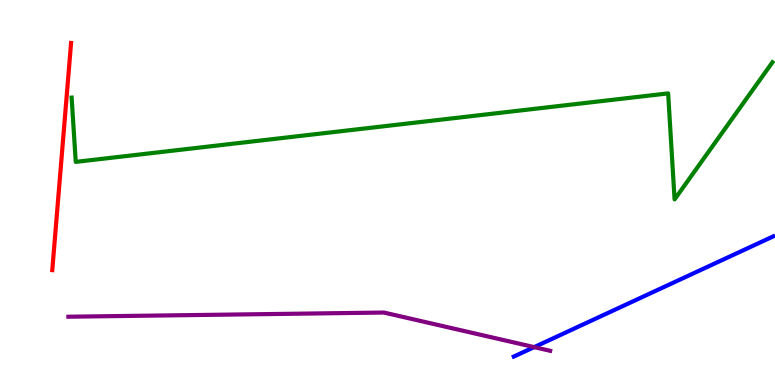[{'lines': ['blue', 'red'], 'intersections': []}, {'lines': ['green', 'red'], 'intersections': []}, {'lines': ['purple', 'red'], 'intersections': []}, {'lines': ['blue', 'green'], 'intersections': []}, {'lines': ['blue', 'purple'], 'intersections': [{'x': 6.89, 'y': 0.984}]}, {'lines': ['green', 'purple'], 'intersections': []}]